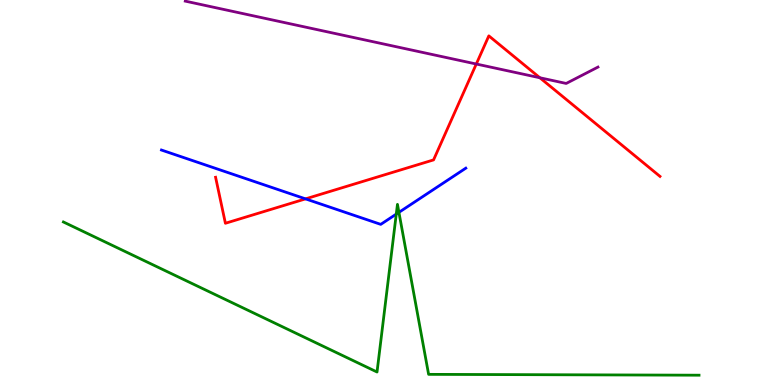[{'lines': ['blue', 'red'], 'intersections': [{'x': 3.94, 'y': 4.83}]}, {'lines': ['green', 'red'], 'intersections': []}, {'lines': ['purple', 'red'], 'intersections': [{'x': 6.15, 'y': 8.34}, {'x': 6.97, 'y': 7.98}]}, {'lines': ['blue', 'green'], 'intersections': [{'x': 5.11, 'y': 4.44}, {'x': 5.15, 'y': 4.48}]}, {'lines': ['blue', 'purple'], 'intersections': []}, {'lines': ['green', 'purple'], 'intersections': []}]